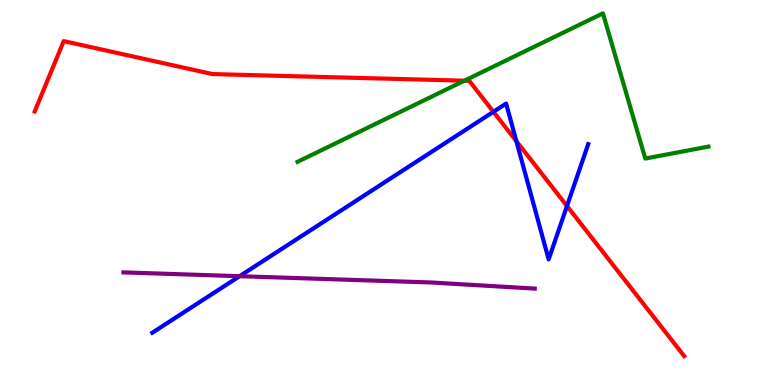[{'lines': ['blue', 'red'], 'intersections': [{'x': 6.37, 'y': 7.1}, {'x': 6.66, 'y': 6.33}, {'x': 7.32, 'y': 4.65}]}, {'lines': ['green', 'red'], 'intersections': [{'x': 5.99, 'y': 7.9}]}, {'lines': ['purple', 'red'], 'intersections': []}, {'lines': ['blue', 'green'], 'intersections': []}, {'lines': ['blue', 'purple'], 'intersections': [{'x': 3.09, 'y': 2.83}]}, {'lines': ['green', 'purple'], 'intersections': []}]